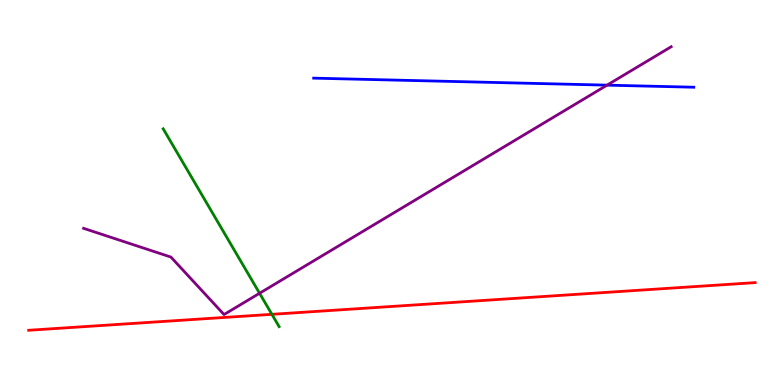[{'lines': ['blue', 'red'], 'intersections': []}, {'lines': ['green', 'red'], 'intersections': [{'x': 3.51, 'y': 1.84}]}, {'lines': ['purple', 'red'], 'intersections': []}, {'lines': ['blue', 'green'], 'intersections': []}, {'lines': ['blue', 'purple'], 'intersections': [{'x': 7.83, 'y': 7.79}]}, {'lines': ['green', 'purple'], 'intersections': [{'x': 3.35, 'y': 2.38}]}]